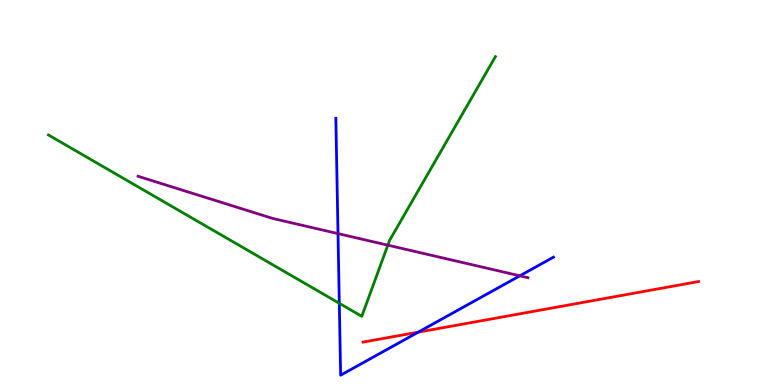[{'lines': ['blue', 'red'], 'intersections': [{'x': 5.4, 'y': 1.37}]}, {'lines': ['green', 'red'], 'intersections': []}, {'lines': ['purple', 'red'], 'intersections': []}, {'lines': ['blue', 'green'], 'intersections': [{'x': 4.38, 'y': 2.12}]}, {'lines': ['blue', 'purple'], 'intersections': [{'x': 4.36, 'y': 3.93}, {'x': 6.71, 'y': 2.84}]}, {'lines': ['green', 'purple'], 'intersections': [{'x': 5.0, 'y': 3.63}]}]